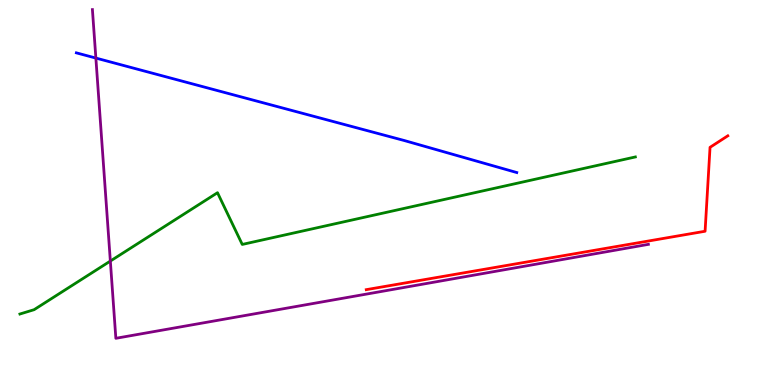[{'lines': ['blue', 'red'], 'intersections': []}, {'lines': ['green', 'red'], 'intersections': []}, {'lines': ['purple', 'red'], 'intersections': []}, {'lines': ['blue', 'green'], 'intersections': []}, {'lines': ['blue', 'purple'], 'intersections': [{'x': 1.24, 'y': 8.49}]}, {'lines': ['green', 'purple'], 'intersections': [{'x': 1.42, 'y': 3.22}]}]